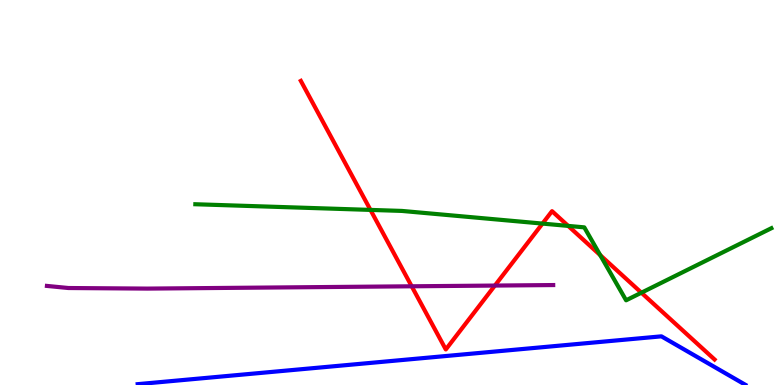[{'lines': ['blue', 'red'], 'intersections': []}, {'lines': ['green', 'red'], 'intersections': [{'x': 4.78, 'y': 4.55}, {'x': 7.0, 'y': 4.19}, {'x': 7.33, 'y': 4.13}, {'x': 7.74, 'y': 3.37}, {'x': 8.28, 'y': 2.4}]}, {'lines': ['purple', 'red'], 'intersections': [{'x': 5.31, 'y': 2.56}, {'x': 6.39, 'y': 2.58}]}, {'lines': ['blue', 'green'], 'intersections': []}, {'lines': ['blue', 'purple'], 'intersections': []}, {'lines': ['green', 'purple'], 'intersections': []}]